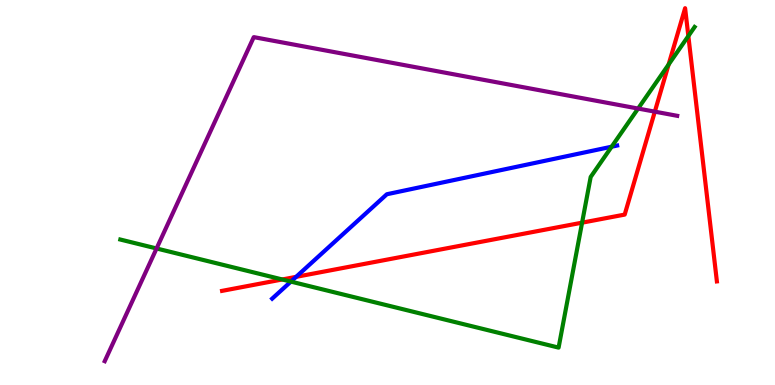[{'lines': ['blue', 'red'], 'intersections': [{'x': 3.82, 'y': 2.81}]}, {'lines': ['green', 'red'], 'intersections': [{'x': 3.64, 'y': 2.74}, {'x': 7.51, 'y': 4.22}, {'x': 8.63, 'y': 8.32}, {'x': 8.88, 'y': 9.06}]}, {'lines': ['purple', 'red'], 'intersections': [{'x': 8.45, 'y': 7.1}]}, {'lines': ['blue', 'green'], 'intersections': [{'x': 3.75, 'y': 2.69}, {'x': 7.89, 'y': 6.19}]}, {'lines': ['blue', 'purple'], 'intersections': []}, {'lines': ['green', 'purple'], 'intersections': [{'x': 2.02, 'y': 3.55}, {'x': 8.23, 'y': 7.18}]}]